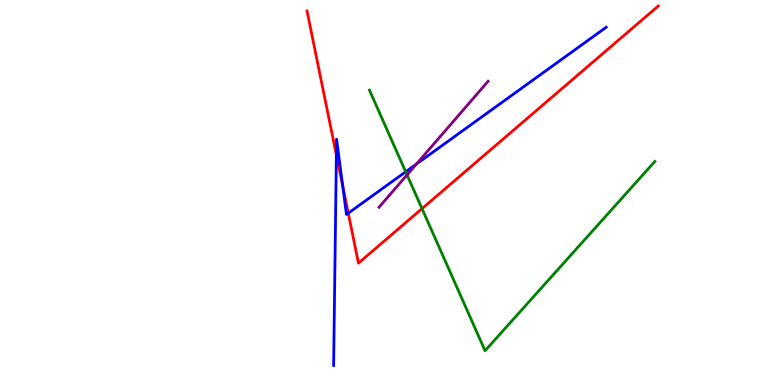[{'lines': ['blue', 'red'], 'intersections': [{'x': 4.34, 'y': 5.98}, {'x': 4.42, 'y': 5.17}, {'x': 4.49, 'y': 4.46}]}, {'lines': ['green', 'red'], 'intersections': [{'x': 5.45, 'y': 4.58}]}, {'lines': ['purple', 'red'], 'intersections': []}, {'lines': ['blue', 'green'], 'intersections': [{'x': 5.23, 'y': 5.54}]}, {'lines': ['blue', 'purple'], 'intersections': [{'x': 5.37, 'y': 5.74}]}, {'lines': ['green', 'purple'], 'intersections': [{'x': 5.25, 'y': 5.46}]}]